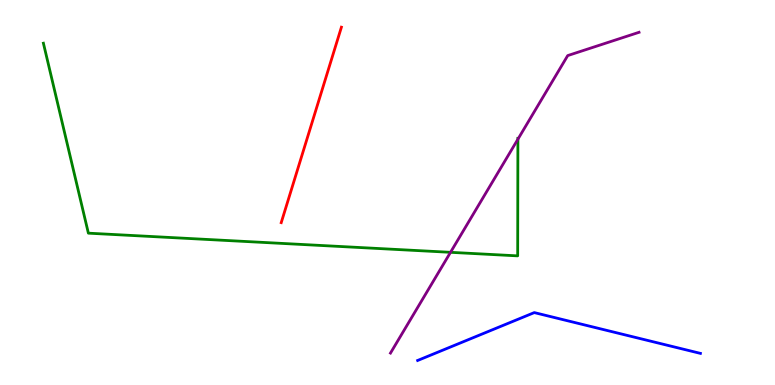[{'lines': ['blue', 'red'], 'intersections': []}, {'lines': ['green', 'red'], 'intersections': []}, {'lines': ['purple', 'red'], 'intersections': []}, {'lines': ['blue', 'green'], 'intersections': []}, {'lines': ['blue', 'purple'], 'intersections': []}, {'lines': ['green', 'purple'], 'intersections': [{'x': 5.81, 'y': 3.45}, {'x': 6.68, 'y': 6.38}]}]